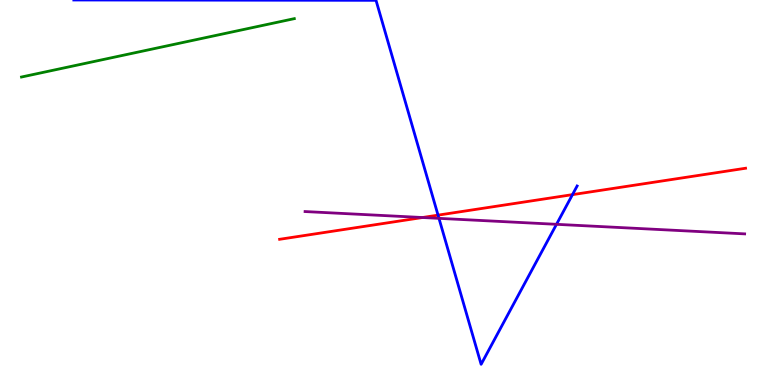[{'lines': ['blue', 'red'], 'intersections': [{'x': 5.65, 'y': 4.41}, {'x': 7.39, 'y': 4.94}]}, {'lines': ['green', 'red'], 'intersections': []}, {'lines': ['purple', 'red'], 'intersections': [{'x': 5.45, 'y': 4.35}]}, {'lines': ['blue', 'green'], 'intersections': []}, {'lines': ['blue', 'purple'], 'intersections': [{'x': 5.66, 'y': 4.33}, {'x': 7.18, 'y': 4.17}]}, {'lines': ['green', 'purple'], 'intersections': []}]